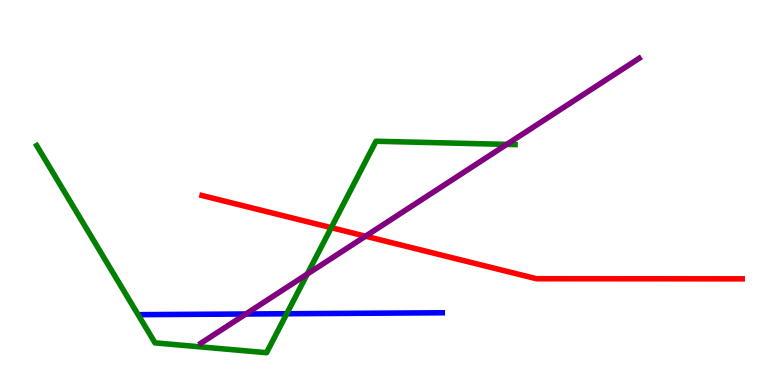[{'lines': ['blue', 'red'], 'intersections': []}, {'lines': ['green', 'red'], 'intersections': [{'x': 4.27, 'y': 4.09}]}, {'lines': ['purple', 'red'], 'intersections': [{'x': 4.72, 'y': 3.87}]}, {'lines': ['blue', 'green'], 'intersections': [{'x': 3.7, 'y': 1.85}]}, {'lines': ['blue', 'purple'], 'intersections': [{'x': 3.17, 'y': 1.84}]}, {'lines': ['green', 'purple'], 'intersections': [{'x': 3.96, 'y': 2.88}, {'x': 6.54, 'y': 6.25}]}]